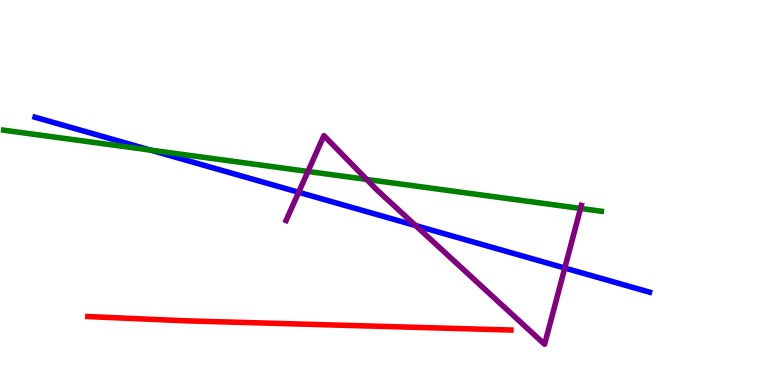[{'lines': ['blue', 'red'], 'intersections': []}, {'lines': ['green', 'red'], 'intersections': []}, {'lines': ['purple', 'red'], 'intersections': []}, {'lines': ['blue', 'green'], 'intersections': [{'x': 1.94, 'y': 6.1}]}, {'lines': ['blue', 'purple'], 'intersections': [{'x': 3.85, 'y': 5.01}, {'x': 5.36, 'y': 4.14}, {'x': 7.29, 'y': 3.04}]}, {'lines': ['green', 'purple'], 'intersections': [{'x': 3.97, 'y': 5.55}, {'x': 4.73, 'y': 5.34}, {'x': 7.49, 'y': 4.59}]}]